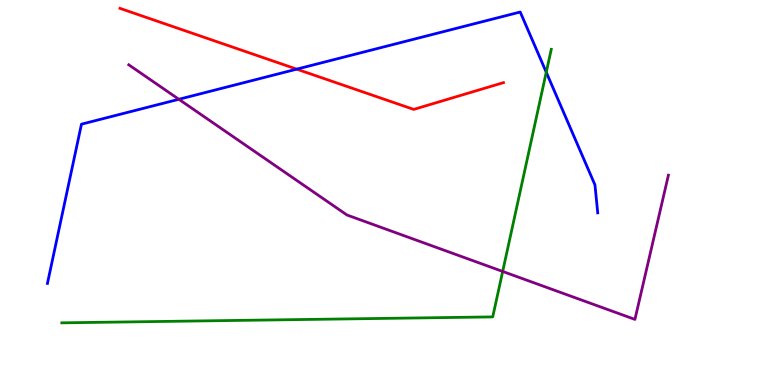[{'lines': ['blue', 'red'], 'intersections': [{'x': 3.83, 'y': 8.2}]}, {'lines': ['green', 'red'], 'intersections': []}, {'lines': ['purple', 'red'], 'intersections': []}, {'lines': ['blue', 'green'], 'intersections': [{'x': 7.05, 'y': 8.12}]}, {'lines': ['blue', 'purple'], 'intersections': [{'x': 2.31, 'y': 7.42}]}, {'lines': ['green', 'purple'], 'intersections': [{'x': 6.49, 'y': 2.95}]}]